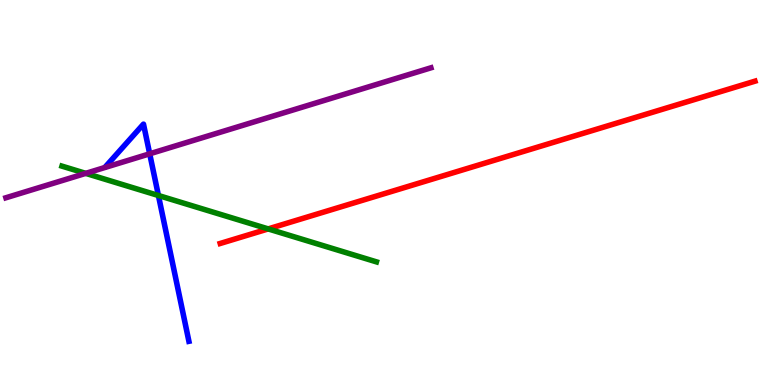[{'lines': ['blue', 'red'], 'intersections': []}, {'lines': ['green', 'red'], 'intersections': [{'x': 3.46, 'y': 4.05}]}, {'lines': ['purple', 'red'], 'intersections': []}, {'lines': ['blue', 'green'], 'intersections': [{'x': 2.04, 'y': 4.92}]}, {'lines': ['blue', 'purple'], 'intersections': [{'x': 1.93, 'y': 6.01}]}, {'lines': ['green', 'purple'], 'intersections': [{'x': 1.11, 'y': 5.5}]}]